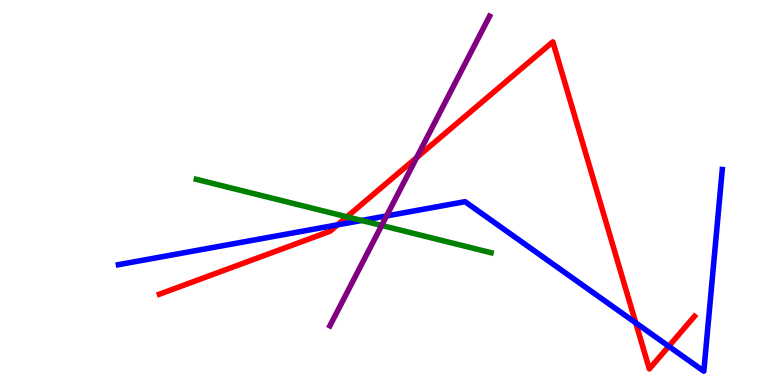[{'lines': ['blue', 'red'], 'intersections': [{'x': 4.35, 'y': 4.16}, {'x': 8.2, 'y': 1.61}, {'x': 8.63, 'y': 1.01}]}, {'lines': ['green', 'red'], 'intersections': [{'x': 4.48, 'y': 4.37}]}, {'lines': ['purple', 'red'], 'intersections': [{'x': 5.38, 'y': 5.91}]}, {'lines': ['blue', 'green'], 'intersections': [{'x': 4.67, 'y': 4.27}]}, {'lines': ['blue', 'purple'], 'intersections': [{'x': 4.99, 'y': 4.39}]}, {'lines': ['green', 'purple'], 'intersections': [{'x': 4.92, 'y': 4.14}]}]